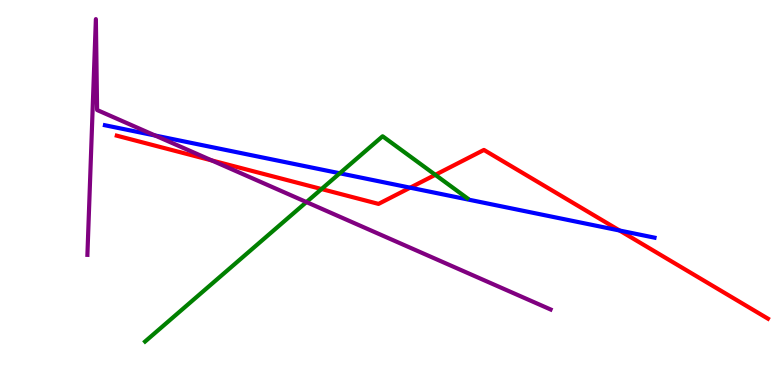[{'lines': ['blue', 'red'], 'intersections': [{'x': 5.29, 'y': 5.13}, {'x': 7.99, 'y': 4.01}]}, {'lines': ['green', 'red'], 'intersections': [{'x': 4.15, 'y': 5.09}, {'x': 5.62, 'y': 5.46}]}, {'lines': ['purple', 'red'], 'intersections': [{'x': 2.73, 'y': 5.83}]}, {'lines': ['blue', 'green'], 'intersections': [{'x': 4.38, 'y': 5.5}]}, {'lines': ['blue', 'purple'], 'intersections': [{'x': 2.0, 'y': 6.48}]}, {'lines': ['green', 'purple'], 'intersections': [{'x': 3.95, 'y': 4.75}]}]